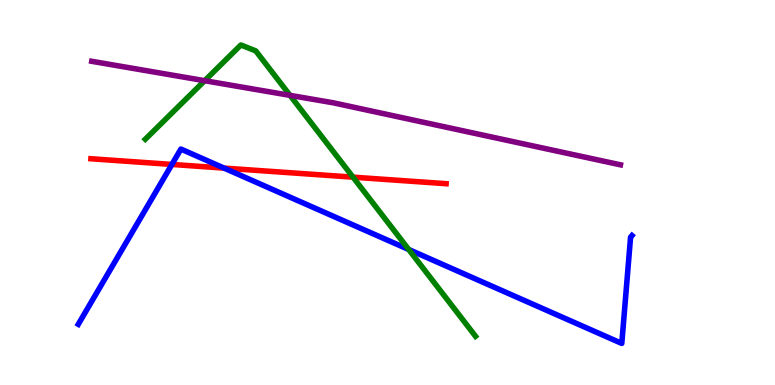[{'lines': ['blue', 'red'], 'intersections': [{'x': 2.22, 'y': 5.73}, {'x': 2.89, 'y': 5.63}]}, {'lines': ['green', 'red'], 'intersections': [{'x': 4.55, 'y': 5.4}]}, {'lines': ['purple', 'red'], 'intersections': []}, {'lines': ['blue', 'green'], 'intersections': [{'x': 5.27, 'y': 3.52}]}, {'lines': ['blue', 'purple'], 'intersections': []}, {'lines': ['green', 'purple'], 'intersections': [{'x': 2.64, 'y': 7.9}, {'x': 3.74, 'y': 7.52}]}]